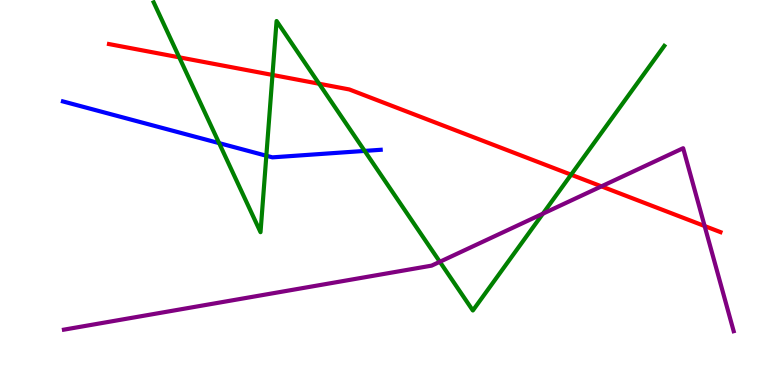[{'lines': ['blue', 'red'], 'intersections': []}, {'lines': ['green', 'red'], 'intersections': [{'x': 2.31, 'y': 8.51}, {'x': 3.52, 'y': 8.05}, {'x': 4.12, 'y': 7.82}, {'x': 7.37, 'y': 5.46}]}, {'lines': ['purple', 'red'], 'intersections': [{'x': 7.76, 'y': 5.16}, {'x': 9.09, 'y': 4.13}]}, {'lines': ['blue', 'green'], 'intersections': [{'x': 2.83, 'y': 6.28}, {'x': 3.44, 'y': 5.95}, {'x': 4.71, 'y': 6.08}]}, {'lines': ['blue', 'purple'], 'intersections': []}, {'lines': ['green', 'purple'], 'intersections': [{'x': 5.68, 'y': 3.2}, {'x': 7.01, 'y': 4.45}]}]